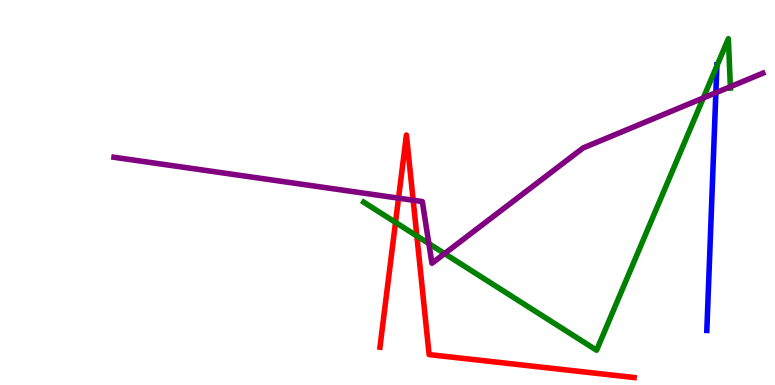[{'lines': ['blue', 'red'], 'intersections': []}, {'lines': ['green', 'red'], 'intersections': [{'x': 5.1, 'y': 4.22}, {'x': 5.38, 'y': 3.87}]}, {'lines': ['purple', 'red'], 'intersections': [{'x': 5.14, 'y': 4.85}, {'x': 5.33, 'y': 4.8}]}, {'lines': ['blue', 'green'], 'intersections': [{'x': 9.25, 'y': 8.29}]}, {'lines': ['blue', 'purple'], 'intersections': [{'x': 9.24, 'y': 7.59}]}, {'lines': ['green', 'purple'], 'intersections': [{'x': 5.53, 'y': 3.67}, {'x': 5.74, 'y': 3.41}, {'x': 9.08, 'y': 7.46}, {'x': 9.42, 'y': 7.75}]}]